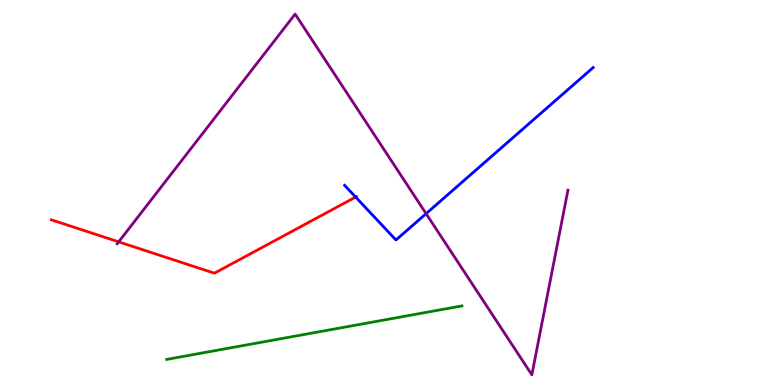[{'lines': ['blue', 'red'], 'intersections': [{'x': 4.59, 'y': 4.88}]}, {'lines': ['green', 'red'], 'intersections': []}, {'lines': ['purple', 'red'], 'intersections': [{'x': 1.53, 'y': 3.72}]}, {'lines': ['blue', 'green'], 'intersections': []}, {'lines': ['blue', 'purple'], 'intersections': [{'x': 5.5, 'y': 4.45}]}, {'lines': ['green', 'purple'], 'intersections': []}]